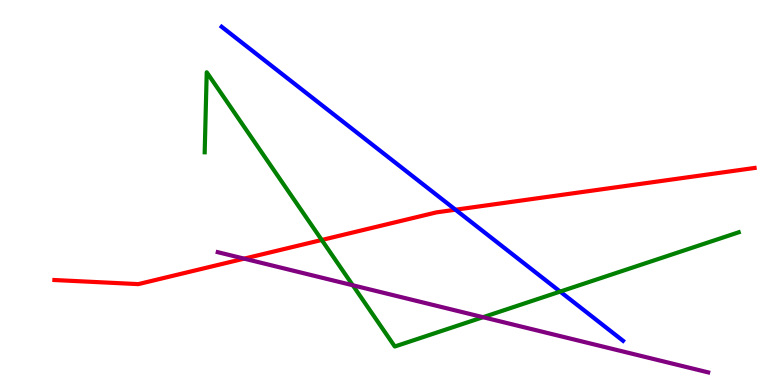[{'lines': ['blue', 'red'], 'intersections': [{'x': 5.88, 'y': 4.55}]}, {'lines': ['green', 'red'], 'intersections': [{'x': 4.15, 'y': 3.77}]}, {'lines': ['purple', 'red'], 'intersections': [{'x': 3.15, 'y': 3.28}]}, {'lines': ['blue', 'green'], 'intersections': [{'x': 7.23, 'y': 2.43}]}, {'lines': ['blue', 'purple'], 'intersections': []}, {'lines': ['green', 'purple'], 'intersections': [{'x': 4.55, 'y': 2.59}, {'x': 6.23, 'y': 1.76}]}]